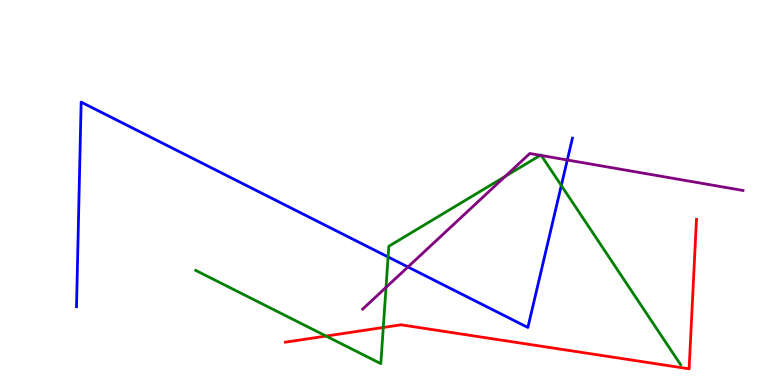[{'lines': ['blue', 'red'], 'intersections': []}, {'lines': ['green', 'red'], 'intersections': [{'x': 4.21, 'y': 1.27}, {'x': 4.95, 'y': 1.49}]}, {'lines': ['purple', 'red'], 'intersections': []}, {'lines': ['blue', 'green'], 'intersections': [{'x': 5.01, 'y': 3.33}, {'x': 7.24, 'y': 5.18}]}, {'lines': ['blue', 'purple'], 'intersections': [{'x': 5.26, 'y': 3.07}, {'x': 7.32, 'y': 5.84}]}, {'lines': ['green', 'purple'], 'intersections': [{'x': 4.98, 'y': 2.54}, {'x': 6.52, 'y': 5.42}, {'x': 6.97, 'y': 5.97}, {'x': 6.98, 'y': 5.96}]}]